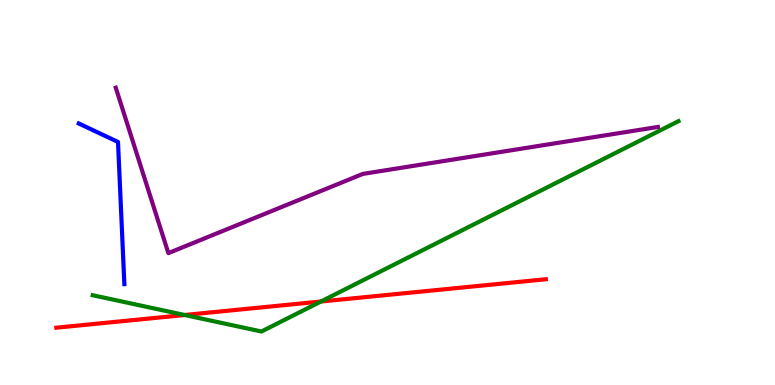[{'lines': ['blue', 'red'], 'intersections': []}, {'lines': ['green', 'red'], 'intersections': [{'x': 2.38, 'y': 1.82}, {'x': 4.14, 'y': 2.17}]}, {'lines': ['purple', 'red'], 'intersections': []}, {'lines': ['blue', 'green'], 'intersections': []}, {'lines': ['blue', 'purple'], 'intersections': []}, {'lines': ['green', 'purple'], 'intersections': []}]